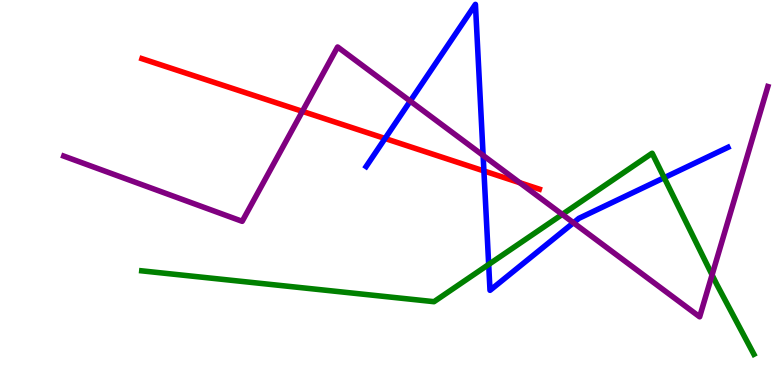[{'lines': ['blue', 'red'], 'intersections': [{'x': 4.97, 'y': 6.4}, {'x': 6.24, 'y': 5.56}]}, {'lines': ['green', 'red'], 'intersections': []}, {'lines': ['purple', 'red'], 'intersections': [{'x': 3.9, 'y': 7.11}, {'x': 6.71, 'y': 5.25}]}, {'lines': ['blue', 'green'], 'intersections': [{'x': 6.31, 'y': 3.13}, {'x': 8.57, 'y': 5.38}]}, {'lines': ['blue', 'purple'], 'intersections': [{'x': 5.29, 'y': 7.37}, {'x': 6.23, 'y': 5.96}, {'x': 7.4, 'y': 4.21}]}, {'lines': ['green', 'purple'], 'intersections': [{'x': 7.25, 'y': 4.43}, {'x': 9.19, 'y': 2.86}]}]